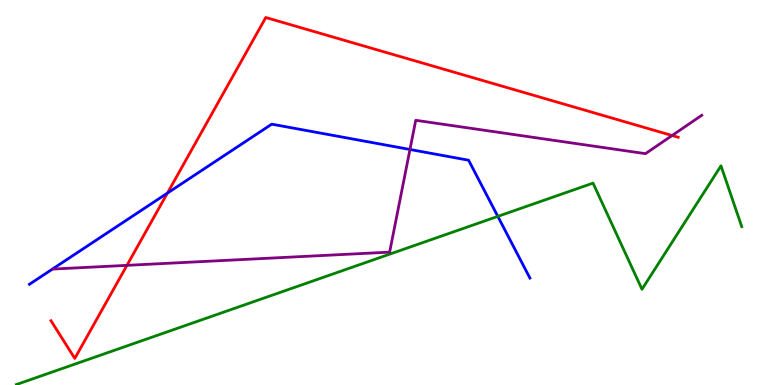[{'lines': ['blue', 'red'], 'intersections': [{'x': 2.16, 'y': 4.98}]}, {'lines': ['green', 'red'], 'intersections': []}, {'lines': ['purple', 'red'], 'intersections': [{'x': 1.64, 'y': 3.11}, {'x': 8.67, 'y': 6.48}]}, {'lines': ['blue', 'green'], 'intersections': [{'x': 6.42, 'y': 4.38}]}, {'lines': ['blue', 'purple'], 'intersections': [{'x': 5.29, 'y': 6.12}]}, {'lines': ['green', 'purple'], 'intersections': []}]